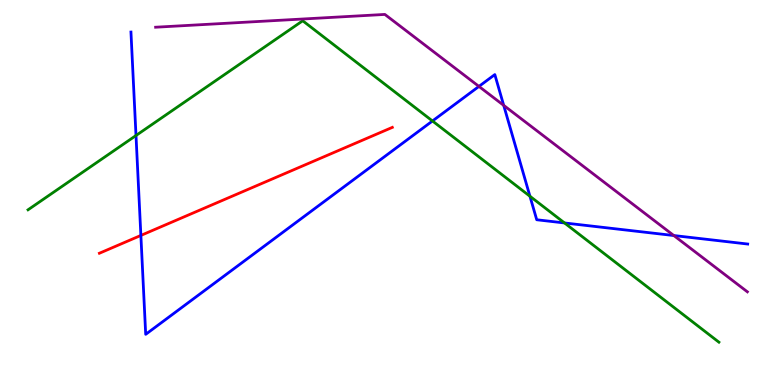[{'lines': ['blue', 'red'], 'intersections': [{'x': 1.82, 'y': 3.88}]}, {'lines': ['green', 'red'], 'intersections': []}, {'lines': ['purple', 'red'], 'intersections': []}, {'lines': ['blue', 'green'], 'intersections': [{'x': 1.75, 'y': 6.48}, {'x': 5.58, 'y': 6.86}, {'x': 6.84, 'y': 4.9}, {'x': 7.28, 'y': 4.21}]}, {'lines': ['blue', 'purple'], 'intersections': [{'x': 6.18, 'y': 7.76}, {'x': 6.5, 'y': 7.26}, {'x': 8.69, 'y': 3.88}]}, {'lines': ['green', 'purple'], 'intersections': []}]